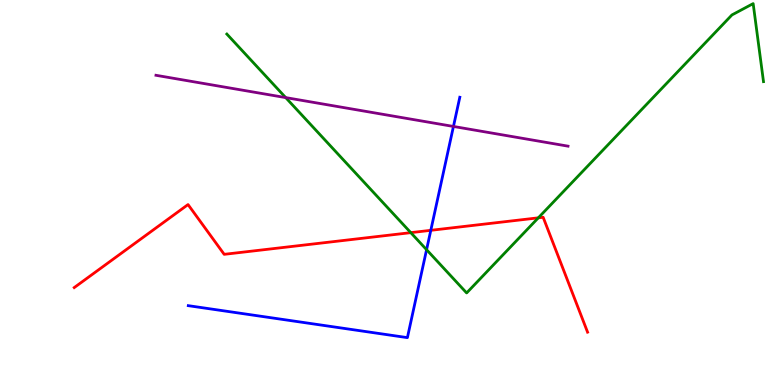[{'lines': ['blue', 'red'], 'intersections': [{'x': 5.56, 'y': 4.02}]}, {'lines': ['green', 'red'], 'intersections': [{'x': 5.3, 'y': 3.96}, {'x': 6.95, 'y': 4.34}]}, {'lines': ['purple', 'red'], 'intersections': []}, {'lines': ['blue', 'green'], 'intersections': [{'x': 5.5, 'y': 3.51}]}, {'lines': ['blue', 'purple'], 'intersections': [{'x': 5.85, 'y': 6.72}]}, {'lines': ['green', 'purple'], 'intersections': [{'x': 3.69, 'y': 7.46}]}]